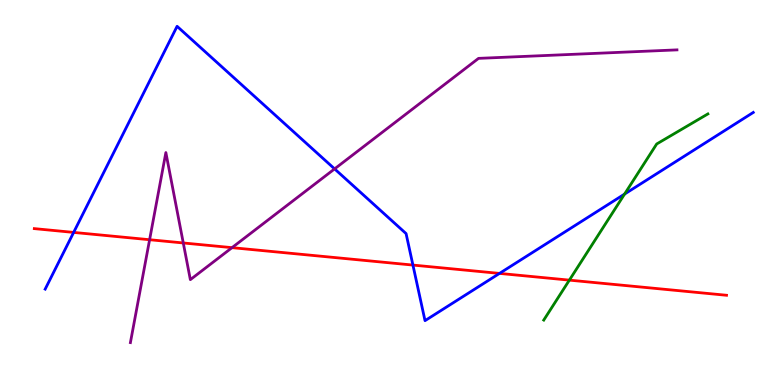[{'lines': ['blue', 'red'], 'intersections': [{'x': 0.95, 'y': 3.96}, {'x': 5.33, 'y': 3.11}, {'x': 6.45, 'y': 2.9}]}, {'lines': ['green', 'red'], 'intersections': [{'x': 7.35, 'y': 2.72}]}, {'lines': ['purple', 'red'], 'intersections': [{'x': 1.93, 'y': 3.77}, {'x': 2.36, 'y': 3.69}, {'x': 2.99, 'y': 3.57}]}, {'lines': ['blue', 'green'], 'intersections': [{'x': 8.06, 'y': 4.96}]}, {'lines': ['blue', 'purple'], 'intersections': [{'x': 4.32, 'y': 5.61}]}, {'lines': ['green', 'purple'], 'intersections': []}]